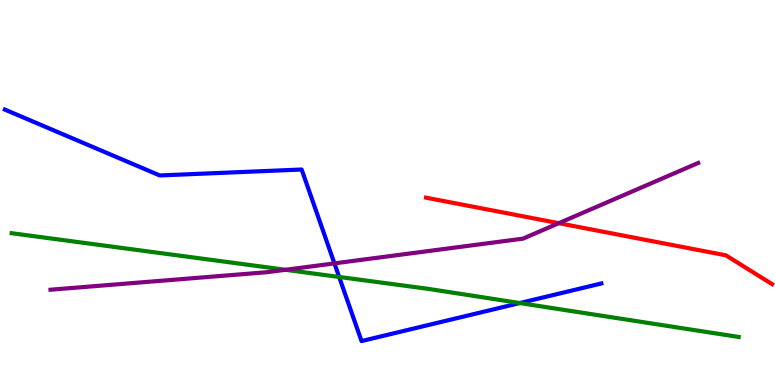[{'lines': ['blue', 'red'], 'intersections': []}, {'lines': ['green', 'red'], 'intersections': []}, {'lines': ['purple', 'red'], 'intersections': [{'x': 7.21, 'y': 4.2}]}, {'lines': ['blue', 'green'], 'intersections': [{'x': 4.38, 'y': 2.81}, {'x': 6.71, 'y': 2.13}]}, {'lines': ['blue', 'purple'], 'intersections': [{'x': 4.32, 'y': 3.16}]}, {'lines': ['green', 'purple'], 'intersections': [{'x': 3.68, 'y': 2.99}]}]